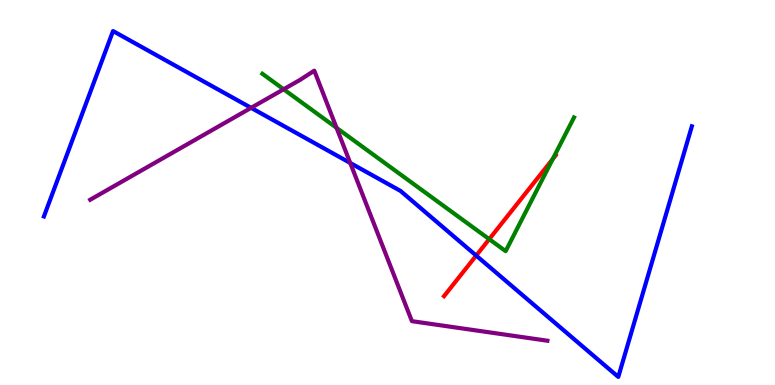[{'lines': ['blue', 'red'], 'intersections': [{'x': 6.14, 'y': 3.36}]}, {'lines': ['green', 'red'], 'intersections': [{'x': 6.31, 'y': 3.79}, {'x': 7.13, 'y': 5.87}]}, {'lines': ['purple', 'red'], 'intersections': []}, {'lines': ['blue', 'green'], 'intersections': []}, {'lines': ['blue', 'purple'], 'intersections': [{'x': 3.24, 'y': 7.2}, {'x': 4.52, 'y': 5.77}]}, {'lines': ['green', 'purple'], 'intersections': [{'x': 3.66, 'y': 7.68}, {'x': 4.34, 'y': 6.68}]}]